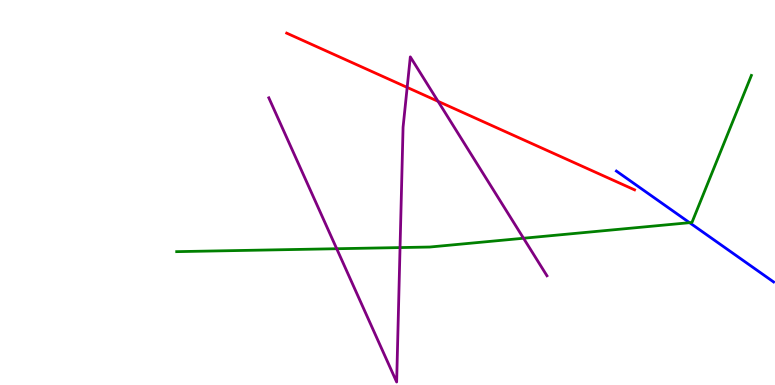[{'lines': ['blue', 'red'], 'intersections': []}, {'lines': ['green', 'red'], 'intersections': []}, {'lines': ['purple', 'red'], 'intersections': [{'x': 5.25, 'y': 7.73}, {'x': 5.65, 'y': 7.37}]}, {'lines': ['blue', 'green'], 'intersections': [{'x': 8.9, 'y': 4.22}]}, {'lines': ['blue', 'purple'], 'intersections': []}, {'lines': ['green', 'purple'], 'intersections': [{'x': 4.34, 'y': 3.54}, {'x': 5.16, 'y': 3.57}, {'x': 6.76, 'y': 3.81}]}]